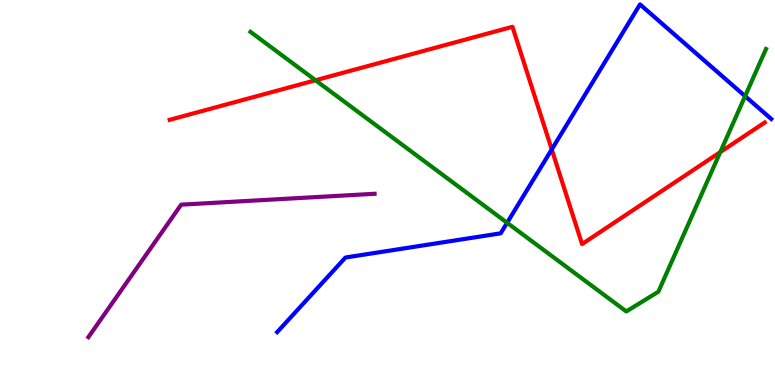[{'lines': ['blue', 'red'], 'intersections': [{'x': 7.12, 'y': 6.12}]}, {'lines': ['green', 'red'], 'intersections': [{'x': 4.07, 'y': 7.92}, {'x': 9.29, 'y': 6.05}]}, {'lines': ['purple', 'red'], 'intersections': []}, {'lines': ['blue', 'green'], 'intersections': [{'x': 6.54, 'y': 4.21}, {'x': 9.61, 'y': 7.5}]}, {'lines': ['blue', 'purple'], 'intersections': []}, {'lines': ['green', 'purple'], 'intersections': []}]